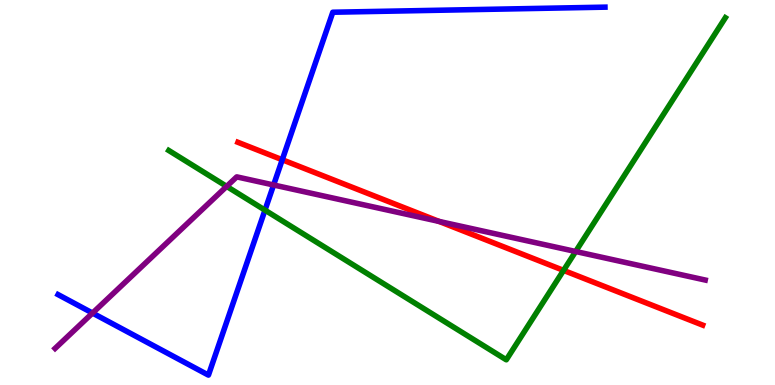[{'lines': ['blue', 'red'], 'intersections': [{'x': 3.64, 'y': 5.85}]}, {'lines': ['green', 'red'], 'intersections': [{'x': 7.27, 'y': 2.98}]}, {'lines': ['purple', 'red'], 'intersections': [{'x': 5.67, 'y': 4.25}]}, {'lines': ['blue', 'green'], 'intersections': [{'x': 3.42, 'y': 4.54}]}, {'lines': ['blue', 'purple'], 'intersections': [{'x': 1.19, 'y': 1.87}, {'x': 3.53, 'y': 5.2}]}, {'lines': ['green', 'purple'], 'intersections': [{'x': 2.92, 'y': 5.16}, {'x': 7.43, 'y': 3.47}]}]